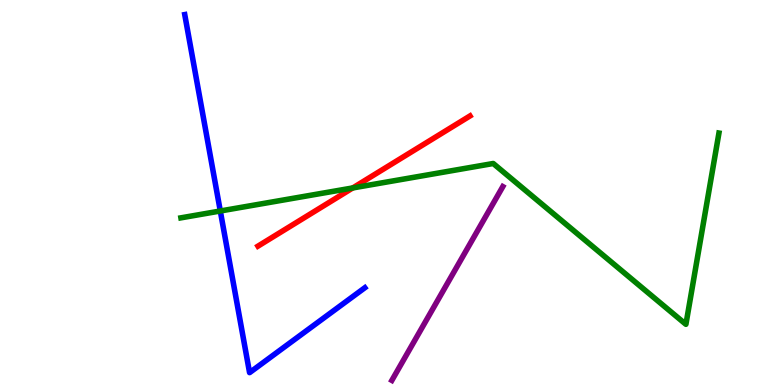[{'lines': ['blue', 'red'], 'intersections': []}, {'lines': ['green', 'red'], 'intersections': [{'x': 4.55, 'y': 5.12}]}, {'lines': ['purple', 'red'], 'intersections': []}, {'lines': ['blue', 'green'], 'intersections': [{'x': 2.84, 'y': 4.52}]}, {'lines': ['blue', 'purple'], 'intersections': []}, {'lines': ['green', 'purple'], 'intersections': []}]